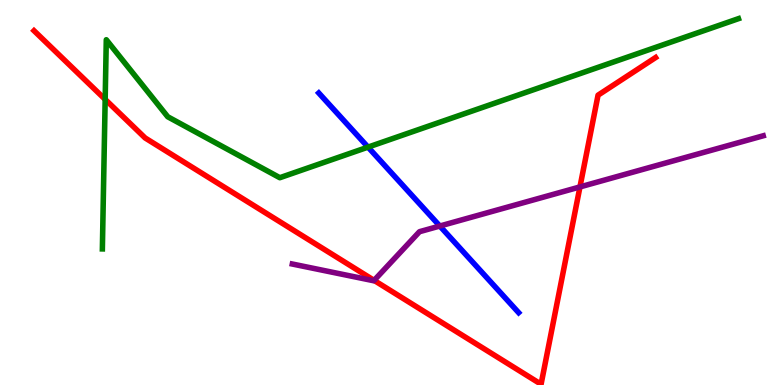[{'lines': ['blue', 'red'], 'intersections': []}, {'lines': ['green', 'red'], 'intersections': [{'x': 1.36, 'y': 7.42}]}, {'lines': ['purple', 'red'], 'intersections': [{'x': 4.83, 'y': 2.72}, {'x': 7.48, 'y': 5.14}]}, {'lines': ['blue', 'green'], 'intersections': [{'x': 4.75, 'y': 6.18}]}, {'lines': ['blue', 'purple'], 'intersections': [{'x': 5.68, 'y': 4.13}]}, {'lines': ['green', 'purple'], 'intersections': []}]